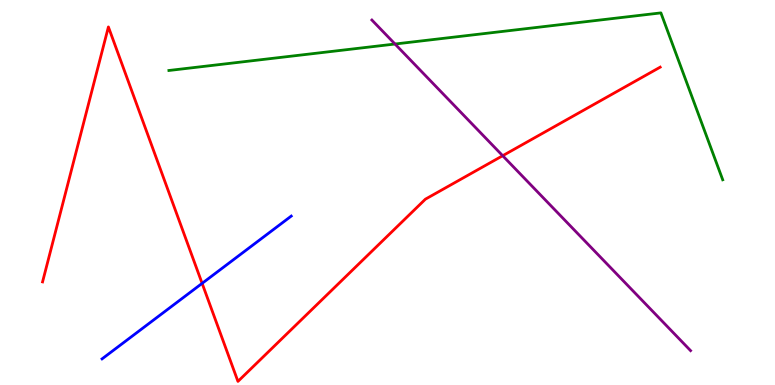[{'lines': ['blue', 'red'], 'intersections': [{'x': 2.61, 'y': 2.64}]}, {'lines': ['green', 'red'], 'intersections': []}, {'lines': ['purple', 'red'], 'intersections': [{'x': 6.49, 'y': 5.96}]}, {'lines': ['blue', 'green'], 'intersections': []}, {'lines': ['blue', 'purple'], 'intersections': []}, {'lines': ['green', 'purple'], 'intersections': [{'x': 5.1, 'y': 8.86}]}]